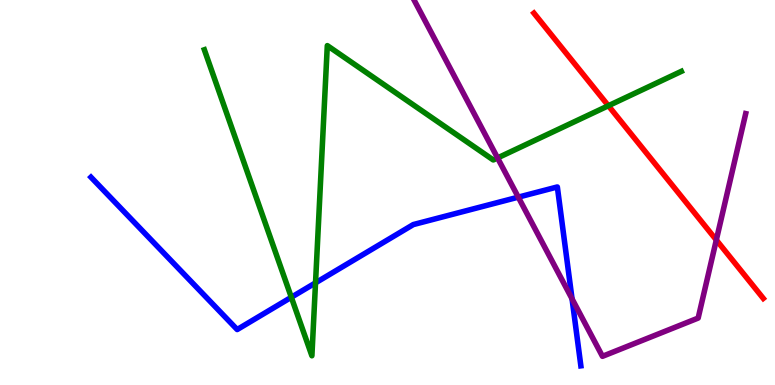[{'lines': ['blue', 'red'], 'intersections': []}, {'lines': ['green', 'red'], 'intersections': [{'x': 7.85, 'y': 7.25}]}, {'lines': ['purple', 'red'], 'intersections': [{'x': 9.24, 'y': 3.77}]}, {'lines': ['blue', 'green'], 'intersections': [{'x': 3.76, 'y': 2.28}, {'x': 4.07, 'y': 2.65}]}, {'lines': ['blue', 'purple'], 'intersections': [{'x': 6.69, 'y': 4.88}, {'x': 7.38, 'y': 2.24}]}, {'lines': ['green', 'purple'], 'intersections': [{'x': 6.42, 'y': 5.9}]}]